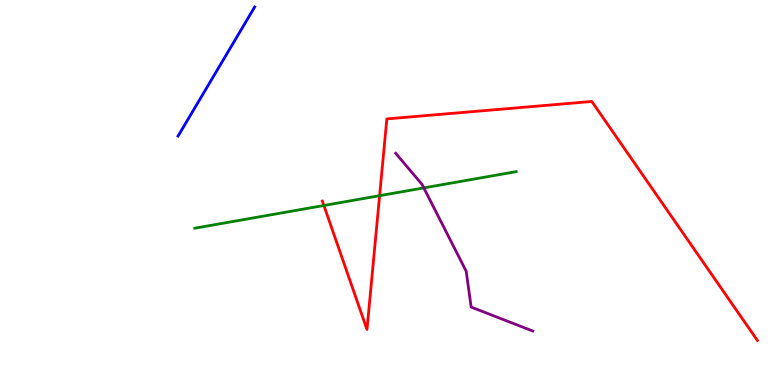[{'lines': ['blue', 'red'], 'intersections': []}, {'lines': ['green', 'red'], 'intersections': [{'x': 4.18, 'y': 4.66}, {'x': 4.9, 'y': 4.92}]}, {'lines': ['purple', 'red'], 'intersections': []}, {'lines': ['blue', 'green'], 'intersections': []}, {'lines': ['blue', 'purple'], 'intersections': []}, {'lines': ['green', 'purple'], 'intersections': [{'x': 5.47, 'y': 5.12}]}]